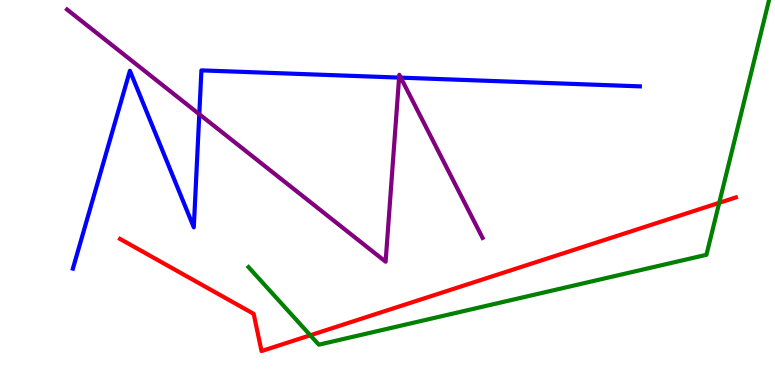[{'lines': ['blue', 'red'], 'intersections': []}, {'lines': ['green', 'red'], 'intersections': [{'x': 4.0, 'y': 1.29}, {'x': 9.28, 'y': 4.73}]}, {'lines': ['purple', 'red'], 'intersections': []}, {'lines': ['blue', 'green'], 'intersections': []}, {'lines': ['blue', 'purple'], 'intersections': [{'x': 2.57, 'y': 7.03}, {'x': 5.15, 'y': 7.98}, {'x': 5.17, 'y': 7.98}]}, {'lines': ['green', 'purple'], 'intersections': []}]